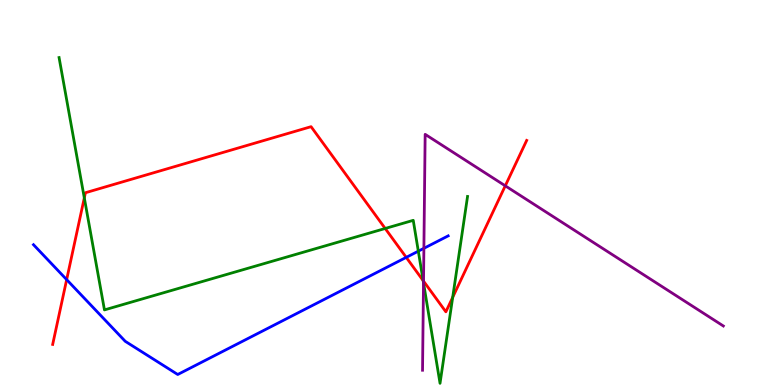[{'lines': ['blue', 'red'], 'intersections': [{'x': 0.86, 'y': 2.74}, {'x': 5.24, 'y': 3.31}]}, {'lines': ['green', 'red'], 'intersections': [{'x': 1.09, 'y': 4.86}, {'x': 4.97, 'y': 4.07}, {'x': 5.46, 'y': 2.71}, {'x': 5.84, 'y': 2.28}]}, {'lines': ['purple', 'red'], 'intersections': [{'x': 5.46, 'y': 2.7}, {'x': 6.52, 'y': 5.17}]}, {'lines': ['blue', 'green'], 'intersections': [{'x': 5.4, 'y': 3.48}]}, {'lines': ['blue', 'purple'], 'intersections': [{'x': 5.47, 'y': 3.55}]}, {'lines': ['green', 'purple'], 'intersections': [{'x': 5.46, 'y': 2.66}]}]